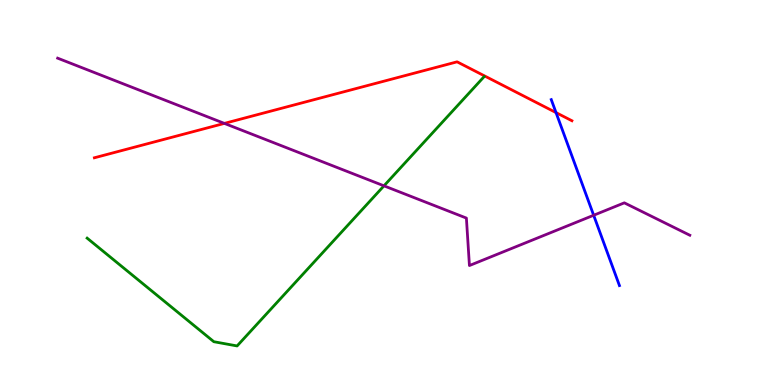[{'lines': ['blue', 'red'], 'intersections': [{'x': 7.17, 'y': 7.08}]}, {'lines': ['green', 'red'], 'intersections': []}, {'lines': ['purple', 'red'], 'intersections': [{'x': 2.9, 'y': 6.79}]}, {'lines': ['blue', 'green'], 'intersections': []}, {'lines': ['blue', 'purple'], 'intersections': [{'x': 7.66, 'y': 4.41}]}, {'lines': ['green', 'purple'], 'intersections': [{'x': 4.95, 'y': 5.17}]}]